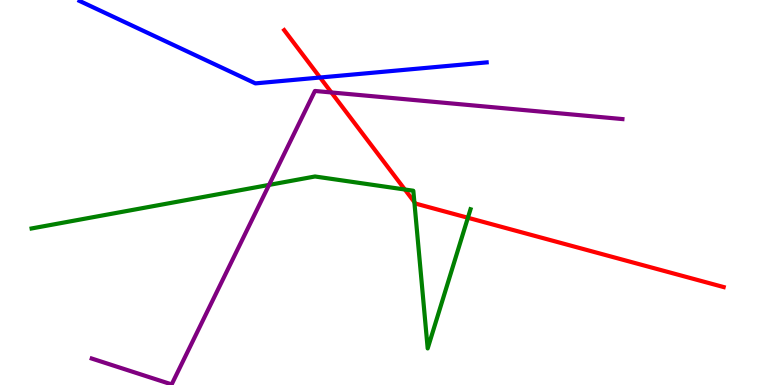[{'lines': ['blue', 'red'], 'intersections': [{'x': 4.13, 'y': 7.99}]}, {'lines': ['green', 'red'], 'intersections': [{'x': 5.22, 'y': 5.08}, {'x': 5.35, 'y': 4.75}, {'x': 6.04, 'y': 4.34}]}, {'lines': ['purple', 'red'], 'intersections': [{'x': 4.28, 'y': 7.6}]}, {'lines': ['blue', 'green'], 'intersections': []}, {'lines': ['blue', 'purple'], 'intersections': []}, {'lines': ['green', 'purple'], 'intersections': [{'x': 3.47, 'y': 5.2}]}]